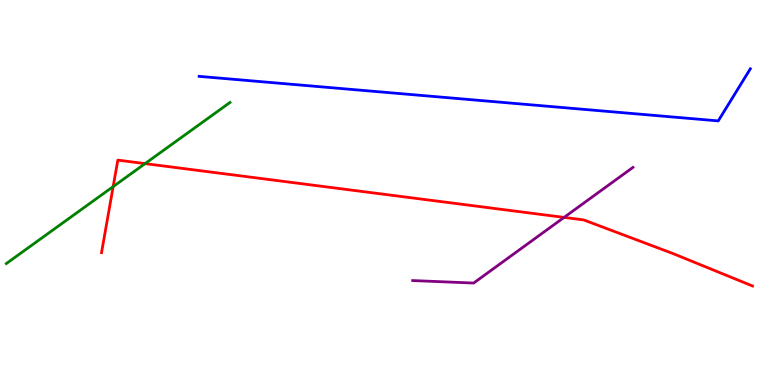[{'lines': ['blue', 'red'], 'intersections': []}, {'lines': ['green', 'red'], 'intersections': [{'x': 1.46, 'y': 5.15}, {'x': 1.87, 'y': 5.75}]}, {'lines': ['purple', 'red'], 'intersections': [{'x': 7.28, 'y': 4.35}]}, {'lines': ['blue', 'green'], 'intersections': []}, {'lines': ['blue', 'purple'], 'intersections': []}, {'lines': ['green', 'purple'], 'intersections': []}]